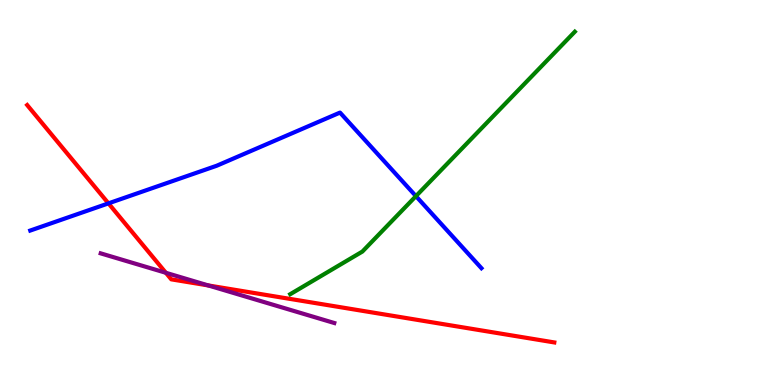[{'lines': ['blue', 'red'], 'intersections': [{'x': 1.4, 'y': 4.72}]}, {'lines': ['green', 'red'], 'intersections': []}, {'lines': ['purple', 'red'], 'intersections': [{'x': 2.14, 'y': 2.91}, {'x': 2.69, 'y': 2.59}]}, {'lines': ['blue', 'green'], 'intersections': [{'x': 5.37, 'y': 4.91}]}, {'lines': ['blue', 'purple'], 'intersections': []}, {'lines': ['green', 'purple'], 'intersections': []}]